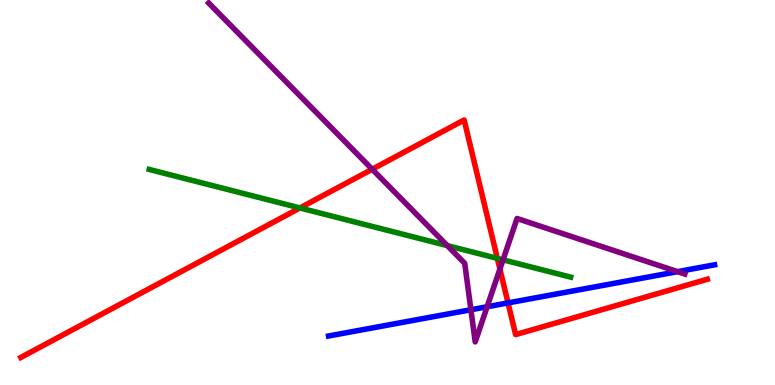[{'lines': ['blue', 'red'], 'intersections': [{'x': 6.56, 'y': 2.13}]}, {'lines': ['green', 'red'], 'intersections': [{'x': 3.87, 'y': 4.6}, {'x': 6.42, 'y': 3.29}]}, {'lines': ['purple', 'red'], 'intersections': [{'x': 4.8, 'y': 5.6}, {'x': 6.45, 'y': 3.01}]}, {'lines': ['blue', 'green'], 'intersections': []}, {'lines': ['blue', 'purple'], 'intersections': [{'x': 6.08, 'y': 1.95}, {'x': 6.29, 'y': 2.03}, {'x': 8.74, 'y': 2.94}]}, {'lines': ['green', 'purple'], 'intersections': [{'x': 5.77, 'y': 3.62}, {'x': 6.49, 'y': 3.25}]}]